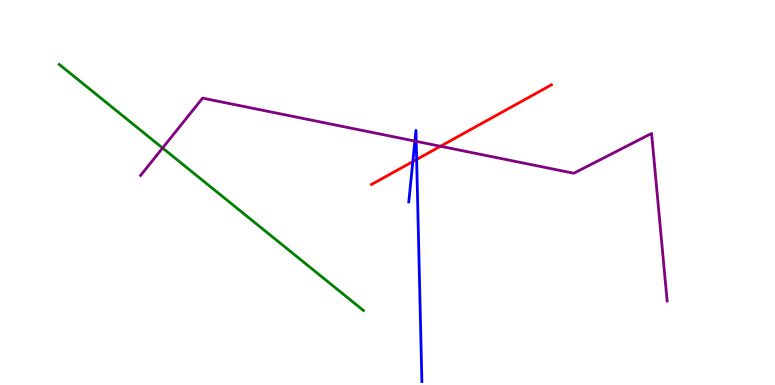[{'lines': ['blue', 'red'], 'intersections': [{'x': 5.33, 'y': 5.8}, {'x': 5.38, 'y': 5.86}]}, {'lines': ['green', 'red'], 'intersections': []}, {'lines': ['purple', 'red'], 'intersections': [{'x': 5.68, 'y': 6.2}]}, {'lines': ['blue', 'green'], 'intersections': []}, {'lines': ['blue', 'purple'], 'intersections': [{'x': 5.35, 'y': 6.34}, {'x': 5.37, 'y': 6.33}]}, {'lines': ['green', 'purple'], 'intersections': [{'x': 2.1, 'y': 6.16}]}]